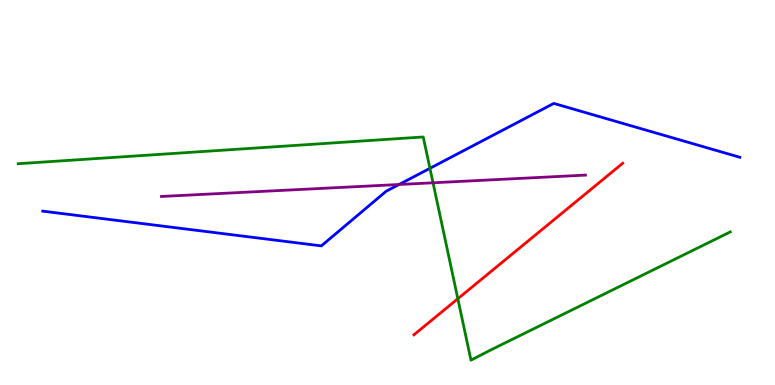[{'lines': ['blue', 'red'], 'intersections': []}, {'lines': ['green', 'red'], 'intersections': [{'x': 5.91, 'y': 2.24}]}, {'lines': ['purple', 'red'], 'intersections': []}, {'lines': ['blue', 'green'], 'intersections': [{'x': 5.55, 'y': 5.63}]}, {'lines': ['blue', 'purple'], 'intersections': [{'x': 5.15, 'y': 5.21}]}, {'lines': ['green', 'purple'], 'intersections': [{'x': 5.59, 'y': 5.25}]}]